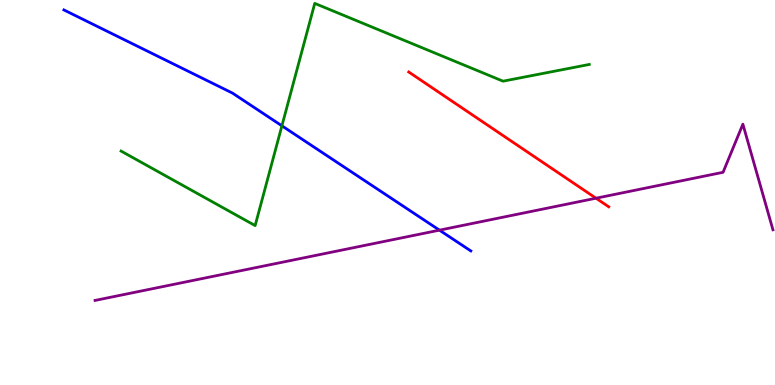[{'lines': ['blue', 'red'], 'intersections': []}, {'lines': ['green', 'red'], 'intersections': []}, {'lines': ['purple', 'red'], 'intersections': [{'x': 7.69, 'y': 4.85}]}, {'lines': ['blue', 'green'], 'intersections': [{'x': 3.64, 'y': 6.73}]}, {'lines': ['blue', 'purple'], 'intersections': [{'x': 5.67, 'y': 4.02}]}, {'lines': ['green', 'purple'], 'intersections': []}]